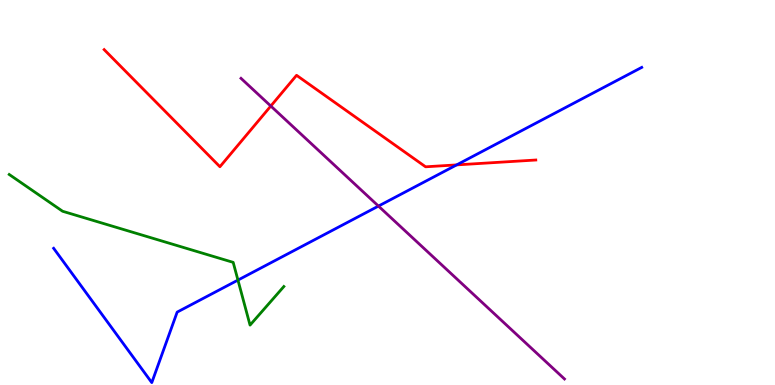[{'lines': ['blue', 'red'], 'intersections': [{'x': 5.89, 'y': 5.72}]}, {'lines': ['green', 'red'], 'intersections': []}, {'lines': ['purple', 'red'], 'intersections': [{'x': 3.49, 'y': 7.25}]}, {'lines': ['blue', 'green'], 'intersections': [{'x': 3.07, 'y': 2.72}]}, {'lines': ['blue', 'purple'], 'intersections': [{'x': 4.88, 'y': 4.65}]}, {'lines': ['green', 'purple'], 'intersections': []}]